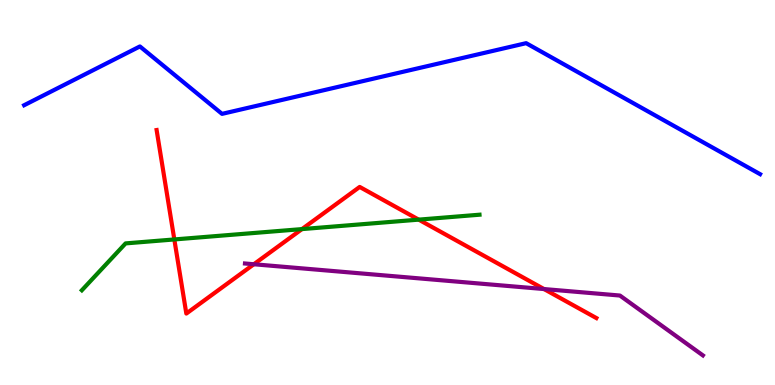[{'lines': ['blue', 'red'], 'intersections': []}, {'lines': ['green', 'red'], 'intersections': [{'x': 2.25, 'y': 3.78}, {'x': 3.9, 'y': 4.05}, {'x': 5.4, 'y': 4.3}]}, {'lines': ['purple', 'red'], 'intersections': [{'x': 3.28, 'y': 3.14}, {'x': 7.02, 'y': 2.49}]}, {'lines': ['blue', 'green'], 'intersections': []}, {'lines': ['blue', 'purple'], 'intersections': []}, {'lines': ['green', 'purple'], 'intersections': []}]